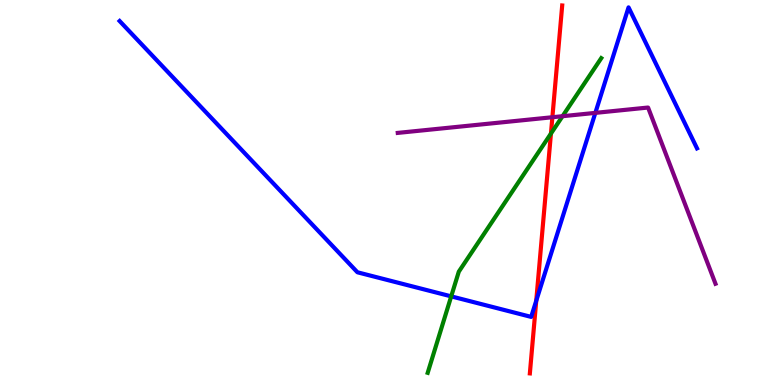[{'lines': ['blue', 'red'], 'intersections': [{'x': 6.92, 'y': 2.19}]}, {'lines': ['green', 'red'], 'intersections': [{'x': 7.11, 'y': 6.53}]}, {'lines': ['purple', 'red'], 'intersections': [{'x': 7.13, 'y': 6.95}]}, {'lines': ['blue', 'green'], 'intersections': [{'x': 5.82, 'y': 2.3}]}, {'lines': ['blue', 'purple'], 'intersections': [{'x': 7.68, 'y': 7.07}]}, {'lines': ['green', 'purple'], 'intersections': [{'x': 7.26, 'y': 6.98}]}]